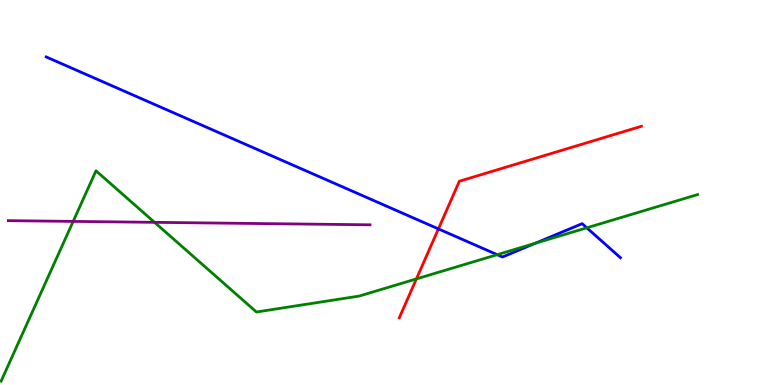[{'lines': ['blue', 'red'], 'intersections': [{'x': 5.66, 'y': 4.05}]}, {'lines': ['green', 'red'], 'intersections': [{'x': 5.37, 'y': 2.76}]}, {'lines': ['purple', 'red'], 'intersections': []}, {'lines': ['blue', 'green'], 'intersections': [{'x': 6.42, 'y': 3.38}, {'x': 6.91, 'y': 3.68}, {'x': 7.57, 'y': 4.08}]}, {'lines': ['blue', 'purple'], 'intersections': []}, {'lines': ['green', 'purple'], 'intersections': [{'x': 0.944, 'y': 4.25}, {'x': 1.99, 'y': 4.23}]}]